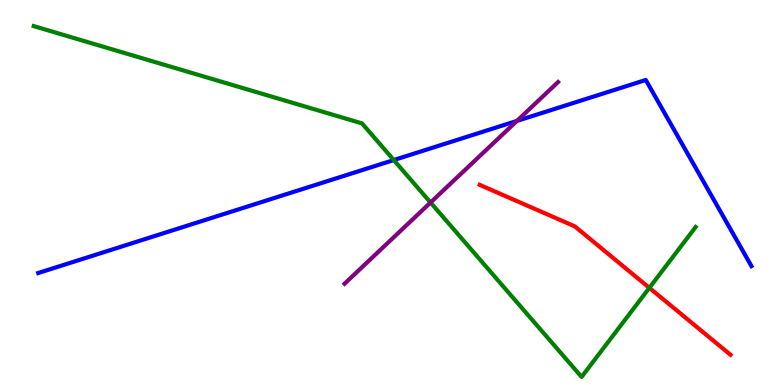[{'lines': ['blue', 'red'], 'intersections': []}, {'lines': ['green', 'red'], 'intersections': [{'x': 8.38, 'y': 2.52}]}, {'lines': ['purple', 'red'], 'intersections': []}, {'lines': ['blue', 'green'], 'intersections': [{'x': 5.08, 'y': 5.84}]}, {'lines': ['blue', 'purple'], 'intersections': [{'x': 6.67, 'y': 6.86}]}, {'lines': ['green', 'purple'], 'intersections': [{'x': 5.56, 'y': 4.74}]}]